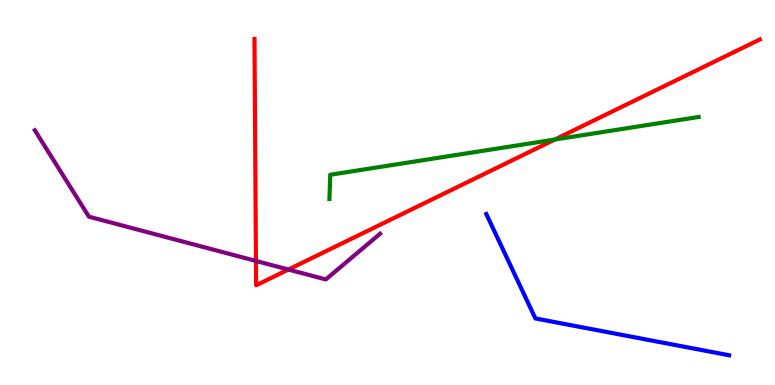[{'lines': ['blue', 'red'], 'intersections': []}, {'lines': ['green', 'red'], 'intersections': [{'x': 7.16, 'y': 6.38}]}, {'lines': ['purple', 'red'], 'intersections': [{'x': 3.3, 'y': 3.22}, {'x': 3.72, 'y': 3.0}]}, {'lines': ['blue', 'green'], 'intersections': []}, {'lines': ['blue', 'purple'], 'intersections': []}, {'lines': ['green', 'purple'], 'intersections': []}]